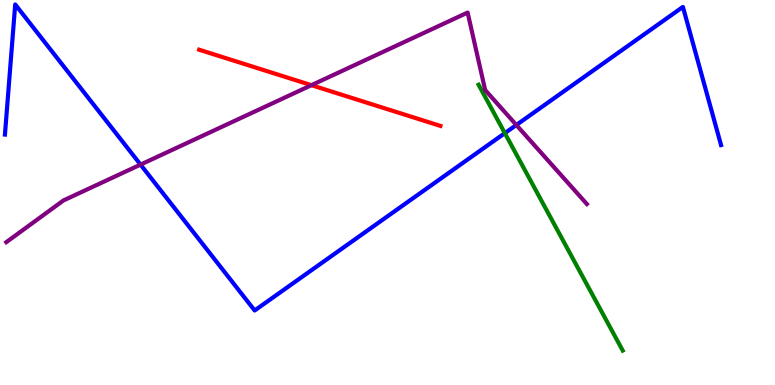[{'lines': ['blue', 'red'], 'intersections': []}, {'lines': ['green', 'red'], 'intersections': []}, {'lines': ['purple', 'red'], 'intersections': [{'x': 4.02, 'y': 7.79}]}, {'lines': ['blue', 'green'], 'intersections': [{'x': 6.51, 'y': 6.54}]}, {'lines': ['blue', 'purple'], 'intersections': [{'x': 1.81, 'y': 5.72}, {'x': 6.66, 'y': 6.75}]}, {'lines': ['green', 'purple'], 'intersections': []}]